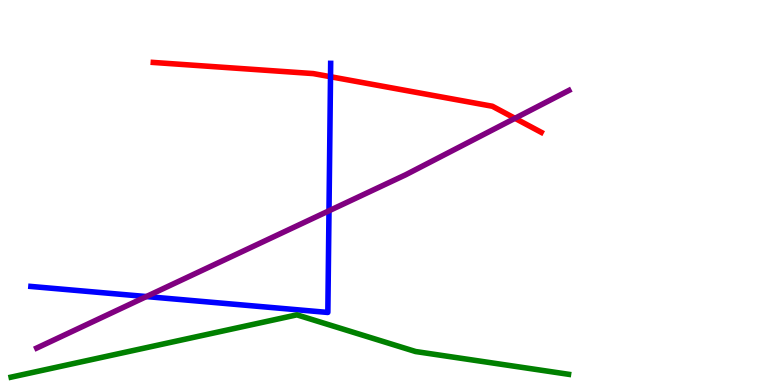[{'lines': ['blue', 'red'], 'intersections': [{'x': 4.26, 'y': 8.01}]}, {'lines': ['green', 'red'], 'intersections': []}, {'lines': ['purple', 'red'], 'intersections': [{'x': 6.64, 'y': 6.93}]}, {'lines': ['blue', 'green'], 'intersections': []}, {'lines': ['blue', 'purple'], 'intersections': [{'x': 1.89, 'y': 2.3}, {'x': 4.25, 'y': 4.52}]}, {'lines': ['green', 'purple'], 'intersections': []}]